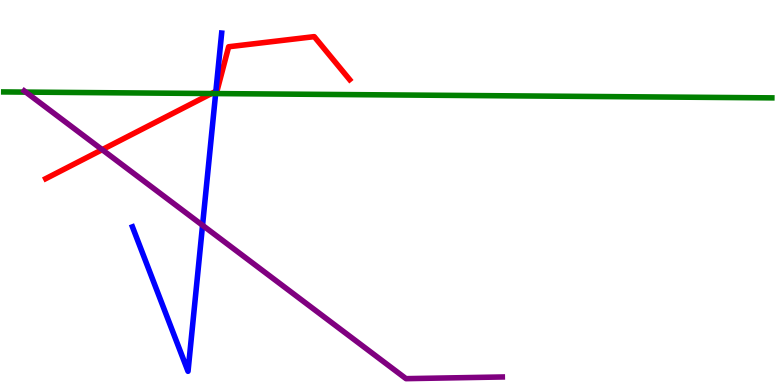[{'lines': ['blue', 'red'], 'intersections': [{'x': 2.79, 'y': 7.63}]}, {'lines': ['green', 'red'], 'intersections': [{'x': 2.73, 'y': 7.57}]}, {'lines': ['purple', 'red'], 'intersections': [{'x': 1.32, 'y': 6.11}]}, {'lines': ['blue', 'green'], 'intersections': [{'x': 2.78, 'y': 7.57}]}, {'lines': ['blue', 'purple'], 'intersections': [{'x': 2.61, 'y': 4.15}]}, {'lines': ['green', 'purple'], 'intersections': [{'x': 0.333, 'y': 7.61}]}]